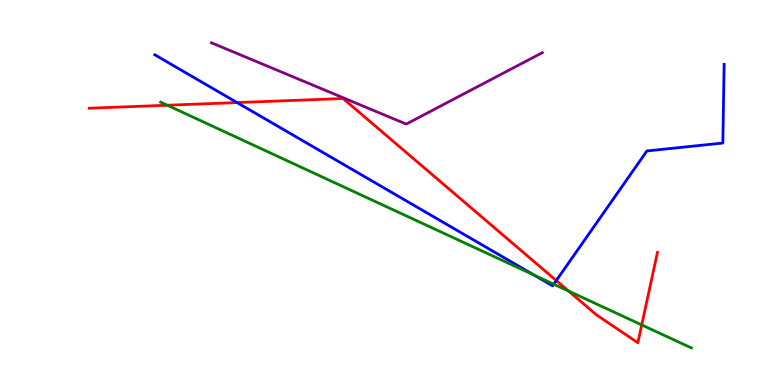[{'lines': ['blue', 'red'], 'intersections': [{'x': 3.06, 'y': 7.34}, {'x': 7.18, 'y': 2.71}]}, {'lines': ['green', 'red'], 'intersections': [{'x': 2.16, 'y': 7.27}, {'x': 7.34, 'y': 2.44}, {'x': 8.28, 'y': 1.56}]}, {'lines': ['purple', 'red'], 'intersections': []}, {'lines': ['blue', 'green'], 'intersections': [{'x': 6.89, 'y': 2.86}, {'x': 7.15, 'y': 2.62}]}, {'lines': ['blue', 'purple'], 'intersections': []}, {'lines': ['green', 'purple'], 'intersections': []}]